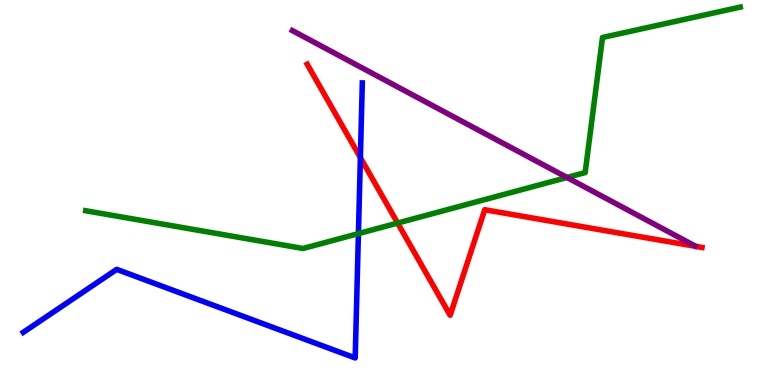[{'lines': ['blue', 'red'], 'intersections': [{'x': 4.65, 'y': 5.91}]}, {'lines': ['green', 'red'], 'intersections': [{'x': 5.13, 'y': 4.21}]}, {'lines': ['purple', 'red'], 'intersections': []}, {'lines': ['blue', 'green'], 'intersections': [{'x': 4.62, 'y': 3.93}]}, {'lines': ['blue', 'purple'], 'intersections': []}, {'lines': ['green', 'purple'], 'intersections': [{'x': 7.32, 'y': 5.39}]}]